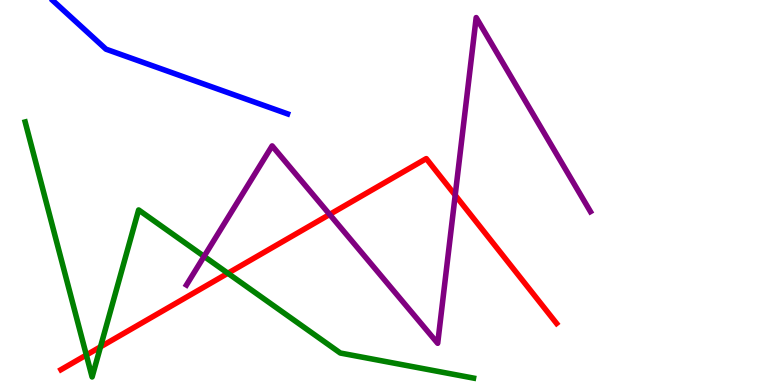[{'lines': ['blue', 'red'], 'intersections': []}, {'lines': ['green', 'red'], 'intersections': [{'x': 1.11, 'y': 0.779}, {'x': 1.3, 'y': 0.991}, {'x': 2.94, 'y': 2.9}]}, {'lines': ['purple', 'red'], 'intersections': [{'x': 4.25, 'y': 4.43}, {'x': 5.87, 'y': 4.93}]}, {'lines': ['blue', 'green'], 'intersections': []}, {'lines': ['blue', 'purple'], 'intersections': []}, {'lines': ['green', 'purple'], 'intersections': [{'x': 2.63, 'y': 3.34}]}]